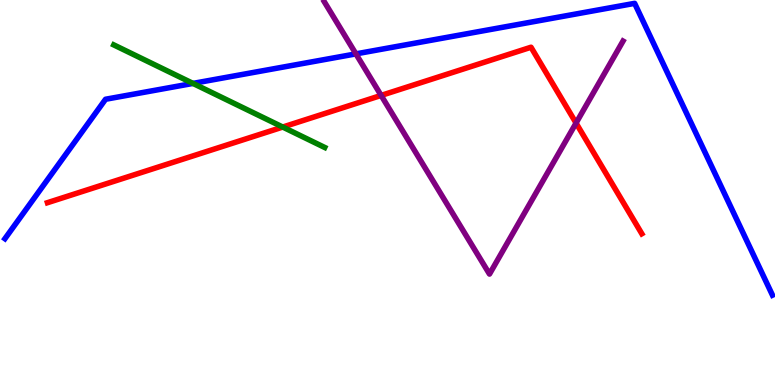[{'lines': ['blue', 'red'], 'intersections': []}, {'lines': ['green', 'red'], 'intersections': [{'x': 3.65, 'y': 6.7}]}, {'lines': ['purple', 'red'], 'intersections': [{'x': 4.92, 'y': 7.52}, {'x': 7.43, 'y': 6.8}]}, {'lines': ['blue', 'green'], 'intersections': [{'x': 2.49, 'y': 7.83}]}, {'lines': ['blue', 'purple'], 'intersections': [{'x': 4.59, 'y': 8.6}]}, {'lines': ['green', 'purple'], 'intersections': []}]